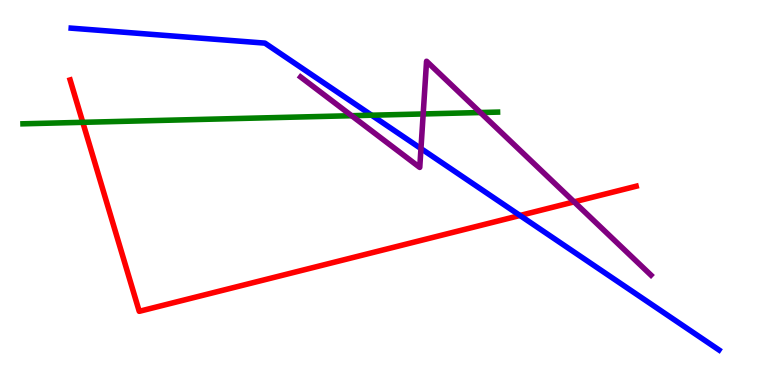[{'lines': ['blue', 'red'], 'intersections': [{'x': 6.71, 'y': 4.4}]}, {'lines': ['green', 'red'], 'intersections': [{'x': 1.07, 'y': 6.82}]}, {'lines': ['purple', 'red'], 'intersections': [{'x': 7.41, 'y': 4.76}]}, {'lines': ['blue', 'green'], 'intersections': [{'x': 4.8, 'y': 7.01}]}, {'lines': ['blue', 'purple'], 'intersections': [{'x': 5.43, 'y': 6.14}]}, {'lines': ['green', 'purple'], 'intersections': [{'x': 4.54, 'y': 6.99}, {'x': 5.46, 'y': 7.04}, {'x': 6.2, 'y': 7.08}]}]